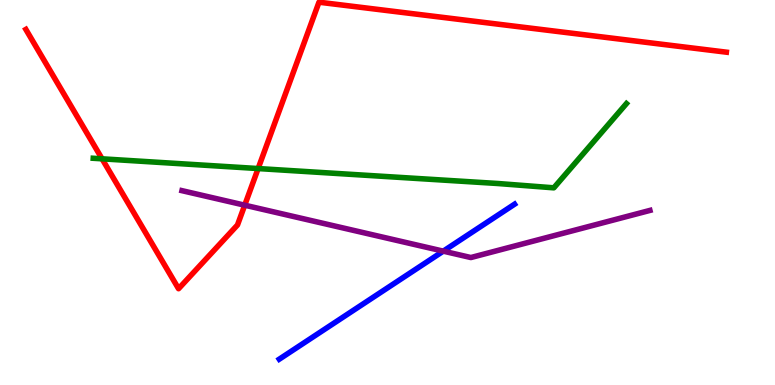[{'lines': ['blue', 'red'], 'intersections': []}, {'lines': ['green', 'red'], 'intersections': [{'x': 1.32, 'y': 5.87}, {'x': 3.33, 'y': 5.62}]}, {'lines': ['purple', 'red'], 'intersections': [{'x': 3.16, 'y': 4.67}]}, {'lines': ['blue', 'green'], 'intersections': []}, {'lines': ['blue', 'purple'], 'intersections': [{'x': 5.72, 'y': 3.48}]}, {'lines': ['green', 'purple'], 'intersections': []}]